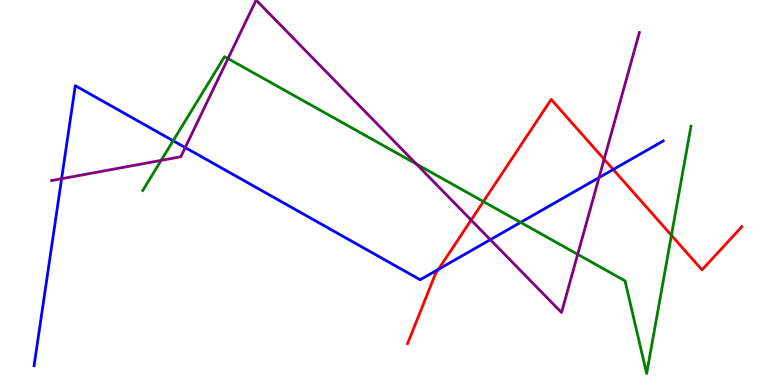[{'lines': ['blue', 'red'], 'intersections': [{'x': 5.66, 'y': 3.0}, {'x': 7.91, 'y': 5.6}]}, {'lines': ['green', 'red'], 'intersections': [{'x': 6.24, 'y': 4.76}, {'x': 8.66, 'y': 3.89}]}, {'lines': ['purple', 'red'], 'intersections': [{'x': 6.08, 'y': 4.28}, {'x': 7.8, 'y': 5.86}]}, {'lines': ['blue', 'green'], 'intersections': [{'x': 2.23, 'y': 6.34}, {'x': 6.72, 'y': 4.22}]}, {'lines': ['blue', 'purple'], 'intersections': [{'x': 0.795, 'y': 5.36}, {'x': 2.39, 'y': 6.17}, {'x': 6.33, 'y': 3.77}, {'x': 7.73, 'y': 5.39}]}, {'lines': ['green', 'purple'], 'intersections': [{'x': 2.08, 'y': 5.83}, {'x': 2.94, 'y': 8.48}, {'x': 5.37, 'y': 5.74}, {'x': 7.45, 'y': 3.39}]}]